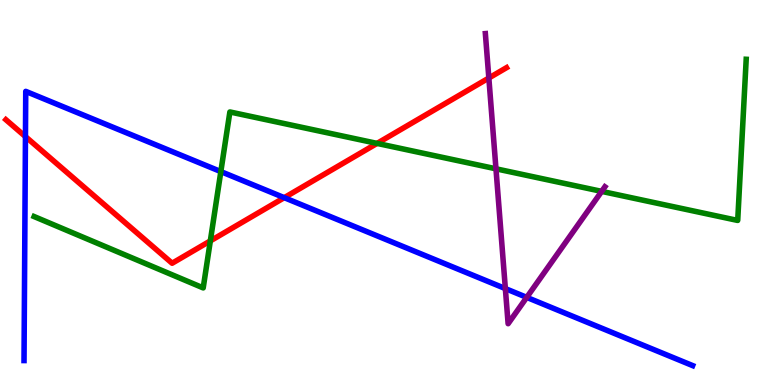[{'lines': ['blue', 'red'], 'intersections': [{'x': 0.328, 'y': 6.45}, {'x': 3.67, 'y': 4.87}]}, {'lines': ['green', 'red'], 'intersections': [{'x': 2.71, 'y': 3.74}, {'x': 4.87, 'y': 6.28}]}, {'lines': ['purple', 'red'], 'intersections': [{'x': 6.31, 'y': 7.97}]}, {'lines': ['blue', 'green'], 'intersections': [{'x': 2.85, 'y': 5.54}]}, {'lines': ['blue', 'purple'], 'intersections': [{'x': 6.52, 'y': 2.5}, {'x': 6.8, 'y': 2.28}]}, {'lines': ['green', 'purple'], 'intersections': [{'x': 6.4, 'y': 5.62}, {'x': 7.76, 'y': 5.03}]}]